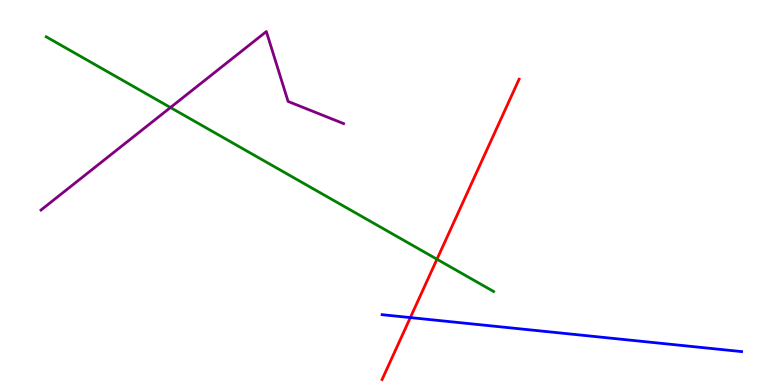[{'lines': ['blue', 'red'], 'intersections': [{'x': 5.29, 'y': 1.75}]}, {'lines': ['green', 'red'], 'intersections': [{'x': 5.64, 'y': 3.27}]}, {'lines': ['purple', 'red'], 'intersections': []}, {'lines': ['blue', 'green'], 'intersections': []}, {'lines': ['blue', 'purple'], 'intersections': []}, {'lines': ['green', 'purple'], 'intersections': [{'x': 2.2, 'y': 7.21}]}]